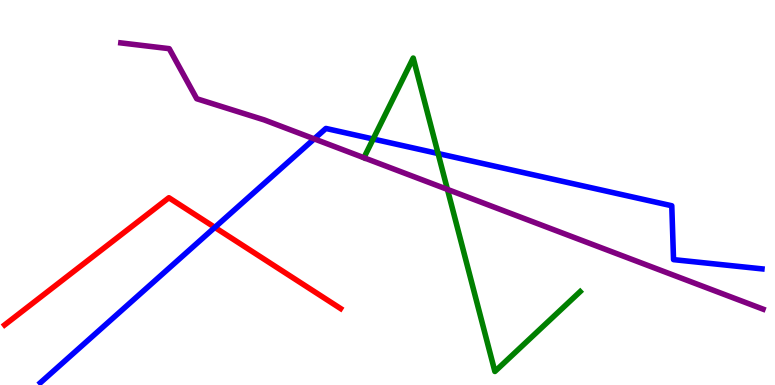[{'lines': ['blue', 'red'], 'intersections': [{'x': 2.77, 'y': 4.09}]}, {'lines': ['green', 'red'], 'intersections': []}, {'lines': ['purple', 'red'], 'intersections': []}, {'lines': ['blue', 'green'], 'intersections': [{'x': 4.82, 'y': 6.39}, {'x': 5.65, 'y': 6.01}]}, {'lines': ['blue', 'purple'], 'intersections': [{'x': 4.05, 'y': 6.39}]}, {'lines': ['green', 'purple'], 'intersections': [{'x': 5.77, 'y': 5.08}]}]